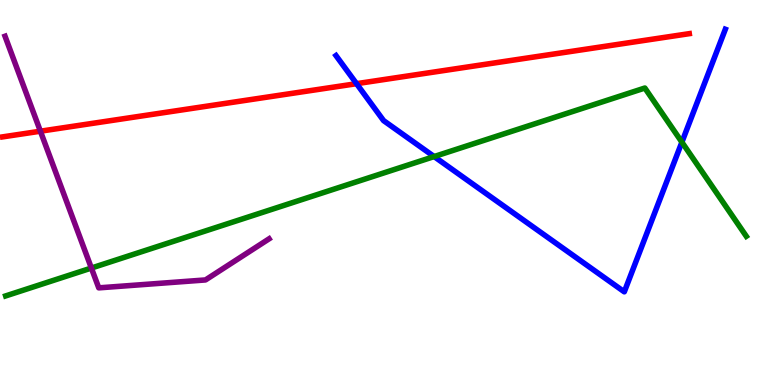[{'lines': ['blue', 'red'], 'intersections': [{'x': 4.6, 'y': 7.83}]}, {'lines': ['green', 'red'], 'intersections': []}, {'lines': ['purple', 'red'], 'intersections': [{'x': 0.521, 'y': 6.59}]}, {'lines': ['blue', 'green'], 'intersections': [{'x': 5.6, 'y': 5.93}, {'x': 8.8, 'y': 6.31}]}, {'lines': ['blue', 'purple'], 'intersections': []}, {'lines': ['green', 'purple'], 'intersections': [{'x': 1.18, 'y': 3.04}]}]